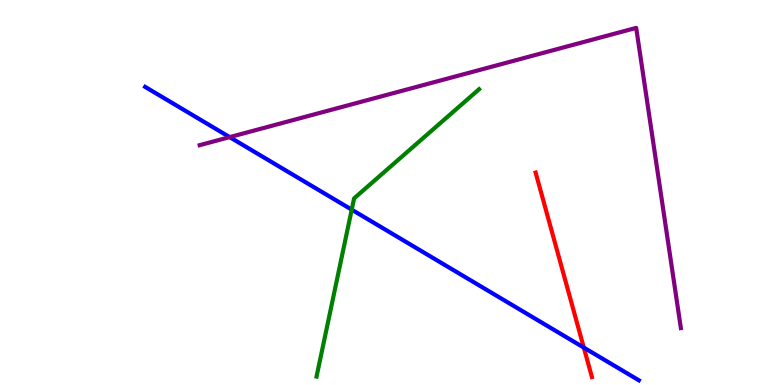[{'lines': ['blue', 'red'], 'intersections': [{'x': 7.53, 'y': 0.972}]}, {'lines': ['green', 'red'], 'intersections': []}, {'lines': ['purple', 'red'], 'intersections': []}, {'lines': ['blue', 'green'], 'intersections': [{'x': 4.54, 'y': 4.55}]}, {'lines': ['blue', 'purple'], 'intersections': [{'x': 2.96, 'y': 6.44}]}, {'lines': ['green', 'purple'], 'intersections': []}]